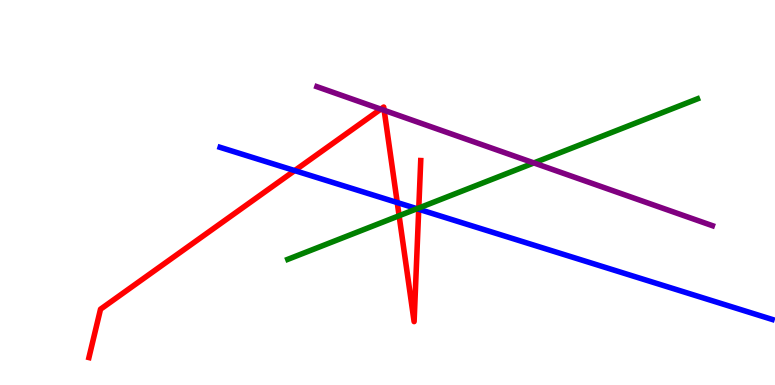[{'lines': ['blue', 'red'], 'intersections': [{'x': 3.8, 'y': 5.57}, {'x': 5.13, 'y': 4.74}, {'x': 5.4, 'y': 4.56}]}, {'lines': ['green', 'red'], 'intersections': [{'x': 5.15, 'y': 4.4}, {'x': 5.4, 'y': 4.6}]}, {'lines': ['purple', 'red'], 'intersections': [{'x': 4.91, 'y': 7.17}, {'x': 4.96, 'y': 7.13}]}, {'lines': ['blue', 'green'], 'intersections': [{'x': 5.38, 'y': 4.58}]}, {'lines': ['blue', 'purple'], 'intersections': []}, {'lines': ['green', 'purple'], 'intersections': [{'x': 6.89, 'y': 5.77}]}]